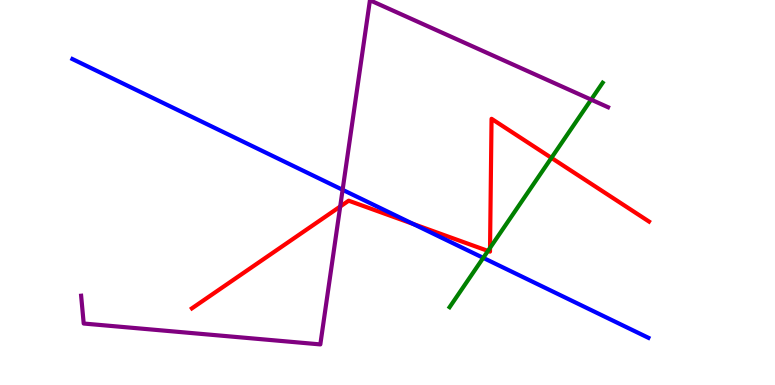[{'lines': ['blue', 'red'], 'intersections': [{'x': 5.33, 'y': 4.18}]}, {'lines': ['green', 'red'], 'intersections': [{'x': 6.3, 'y': 3.48}, {'x': 6.32, 'y': 3.56}, {'x': 7.12, 'y': 5.9}]}, {'lines': ['purple', 'red'], 'intersections': [{'x': 4.39, 'y': 4.64}]}, {'lines': ['blue', 'green'], 'intersections': [{'x': 6.24, 'y': 3.3}]}, {'lines': ['blue', 'purple'], 'intersections': [{'x': 4.42, 'y': 5.07}]}, {'lines': ['green', 'purple'], 'intersections': [{'x': 7.63, 'y': 7.41}]}]